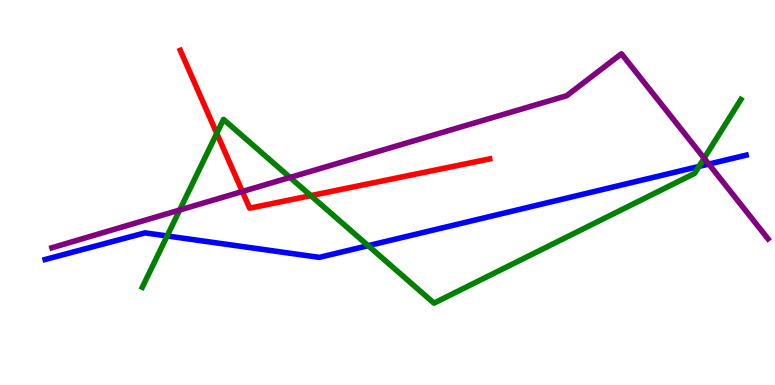[{'lines': ['blue', 'red'], 'intersections': []}, {'lines': ['green', 'red'], 'intersections': [{'x': 2.8, 'y': 6.54}, {'x': 4.01, 'y': 4.92}]}, {'lines': ['purple', 'red'], 'intersections': [{'x': 3.13, 'y': 5.03}]}, {'lines': ['blue', 'green'], 'intersections': [{'x': 2.16, 'y': 3.87}, {'x': 4.75, 'y': 3.62}, {'x': 9.02, 'y': 5.68}]}, {'lines': ['blue', 'purple'], 'intersections': [{'x': 9.15, 'y': 5.74}]}, {'lines': ['green', 'purple'], 'intersections': [{'x': 2.32, 'y': 4.55}, {'x': 3.74, 'y': 5.39}, {'x': 9.09, 'y': 5.89}]}]